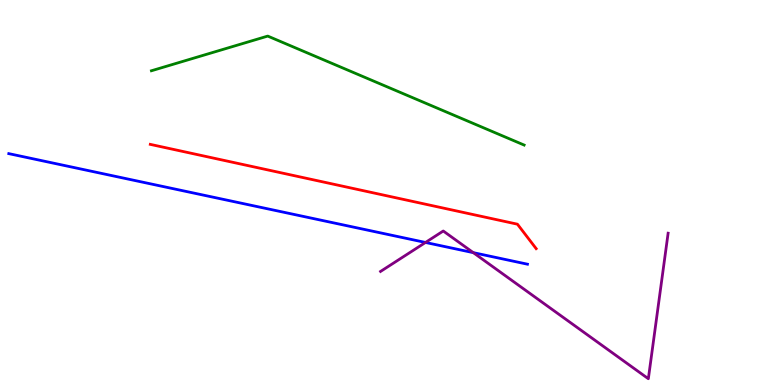[{'lines': ['blue', 'red'], 'intersections': []}, {'lines': ['green', 'red'], 'intersections': []}, {'lines': ['purple', 'red'], 'intersections': []}, {'lines': ['blue', 'green'], 'intersections': []}, {'lines': ['blue', 'purple'], 'intersections': [{'x': 5.49, 'y': 3.7}, {'x': 6.11, 'y': 3.44}]}, {'lines': ['green', 'purple'], 'intersections': []}]